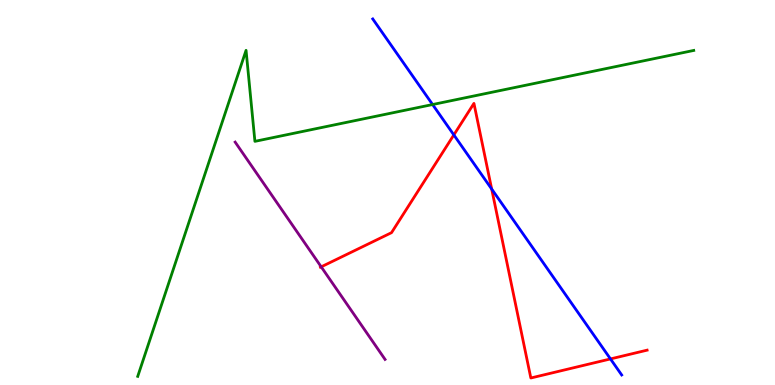[{'lines': ['blue', 'red'], 'intersections': [{'x': 5.86, 'y': 6.5}, {'x': 6.34, 'y': 5.09}, {'x': 7.88, 'y': 0.677}]}, {'lines': ['green', 'red'], 'intersections': []}, {'lines': ['purple', 'red'], 'intersections': [{'x': 4.14, 'y': 3.07}]}, {'lines': ['blue', 'green'], 'intersections': [{'x': 5.58, 'y': 7.28}]}, {'lines': ['blue', 'purple'], 'intersections': []}, {'lines': ['green', 'purple'], 'intersections': []}]